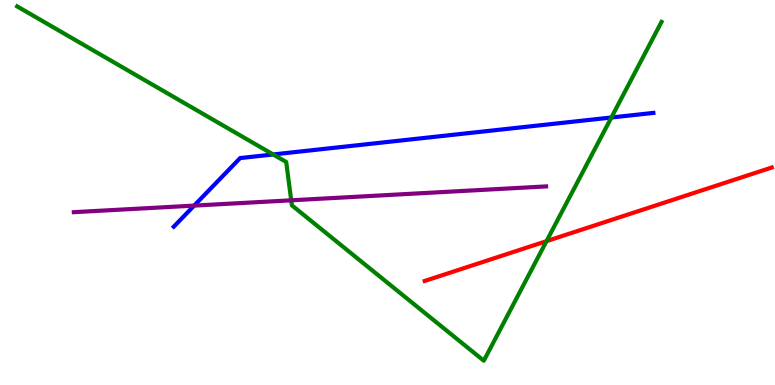[{'lines': ['blue', 'red'], 'intersections': []}, {'lines': ['green', 'red'], 'intersections': [{'x': 7.05, 'y': 3.74}]}, {'lines': ['purple', 'red'], 'intersections': []}, {'lines': ['blue', 'green'], 'intersections': [{'x': 3.52, 'y': 5.99}, {'x': 7.89, 'y': 6.95}]}, {'lines': ['blue', 'purple'], 'intersections': [{'x': 2.51, 'y': 4.66}]}, {'lines': ['green', 'purple'], 'intersections': [{'x': 3.76, 'y': 4.8}]}]